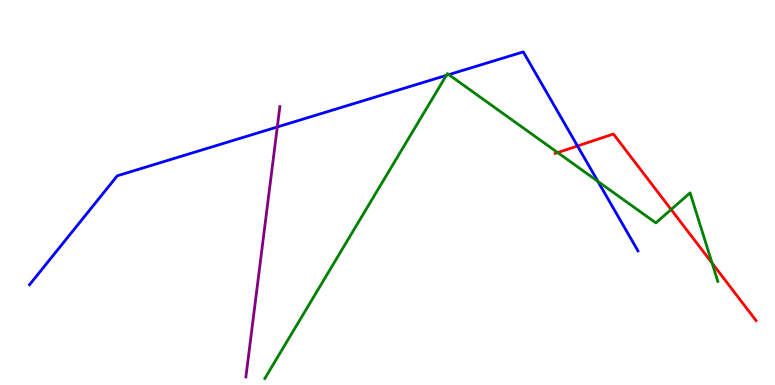[{'lines': ['blue', 'red'], 'intersections': [{'x': 7.45, 'y': 6.21}]}, {'lines': ['green', 'red'], 'intersections': [{'x': 7.2, 'y': 6.04}, {'x': 8.66, 'y': 4.56}, {'x': 9.19, 'y': 3.17}]}, {'lines': ['purple', 'red'], 'intersections': []}, {'lines': ['blue', 'green'], 'intersections': [{'x': 5.76, 'y': 8.04}, {'x': 5.79, 'y': 8.06}, {'x': 7.72, 'y': 5.29}]}, {'lines': ['blue', 'purple'], 'intersections': [{'x': 3.58, 'y': 6.7}]}, {'lines': ['green', 'purple'], 'intersections': []}]